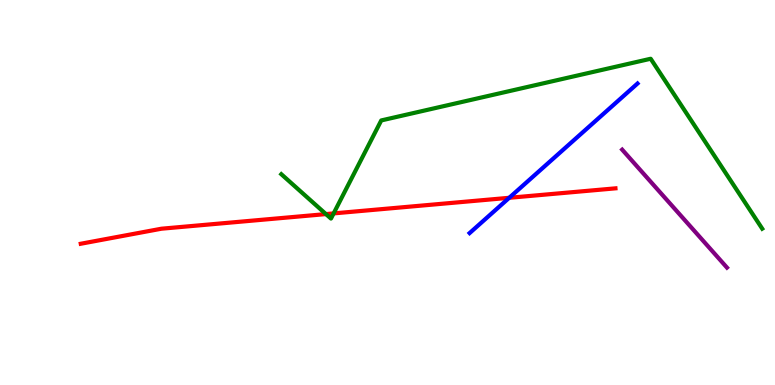[{'lines': ['blue', 'red'], 'intersections': [{'x': 6.57, 'y': 4.86}]}, {'lines': ['green', 'red'], 'intersections': [{'x': 4.21, 'y': 4.44}, {'x': 4.3, 'y': 4.46}]}, {'lines': ['purple', 'red'], 'intersections': []}, {'lines': ['blue', 'green'], 'intersections': []}, {'lines': ['blue', 'purple'], 'intersections': []}, {'lines': ['green', 'purple'], 'intersections': []}]